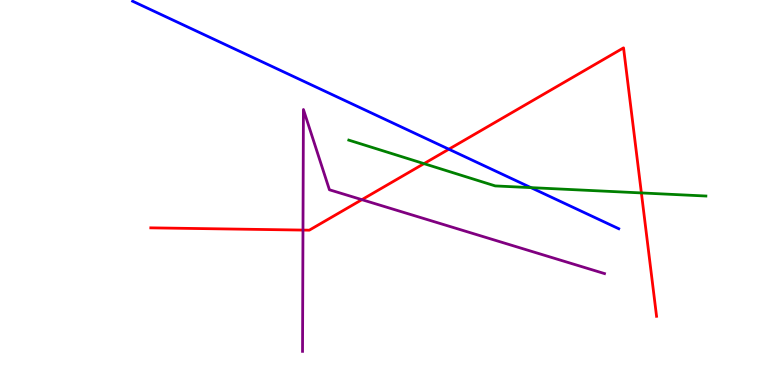[{'lines': ['blue', 'red'], 'intersections': [{'x': 5.79, 'y': 6.12}]}, {'lines': ['green', 'red'], 'intersections': [{'x': 5.47, 'y': 5.75}, {'x': 8.28, 'y': 4.99}]}, {'lines': ['purple', 'red'], 'intersections': [{'x': 3.91, 'y': 4.02}, {'x': 4.67, 'y': 4.81}]}, {'lines': ['blue', 'green'], 'intersections': [{'x': 6.85, 'y': 5.13}]}, {'lines': ['blue', 'purple'], 'intersections': []}, {'lines': ['green', 'purple'], 'intersections': []}]